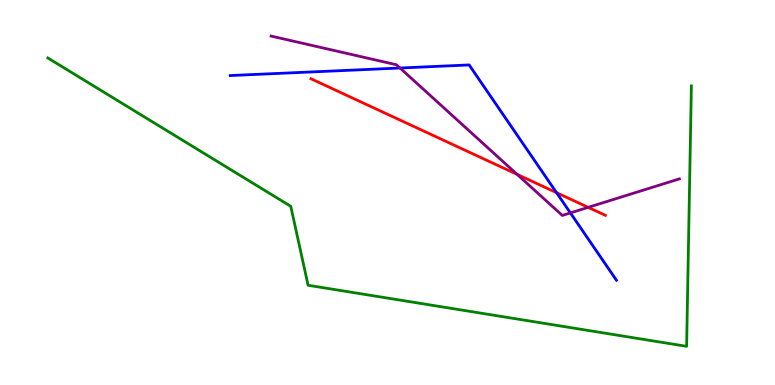[{'lines': ['blue', 'red'], 'intersections': [{'x': 7.18, 'y': 5.0}]}, {'lines': ['green', 'red'], 'intersections': []}, {'lines': ['purple', 'red'], 'intersections': [{'x': 6.67, 'y': 5.47}, {'x': 7.59, 'y': 4.61}]}, {'lines': ['blue', 'green'], 'intersections': []}, {'lines': ['blue', 'purple'], 'intersections': [{'x': 5.16, 'y': 8.23}, {'x': 7.36, 'y': 4.47}]}, {'lines': ['green', 'purple'], 'intersections': []}]